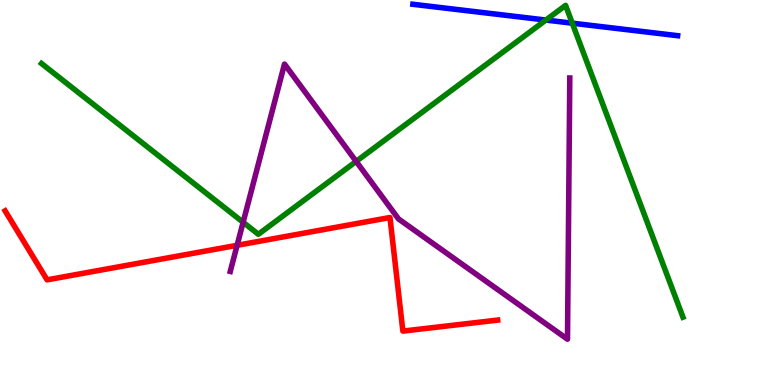[{'lines': ['blue', 'red'], 'intersections': []}, {'lines': ['green', 'red'], 'intersections': []}, {'lines': ['purple', 'red'], 'intersections': [{'x': 3.06, 'y': 3.63}]}, {'lines': ['blue', 'green'], 'intersections': [{'x': 7.04, 'y': 9.48}, {'x': 7.38, 'y': 9.4}]}, {'lines': ['blue', 'purple'], 'intersections': []}, {'lines': ['green', 'purple'], 'intersections': [{'x': 3.14, 'y': 4.23}, {'x': 4.6, 'y': 5.81}]}]